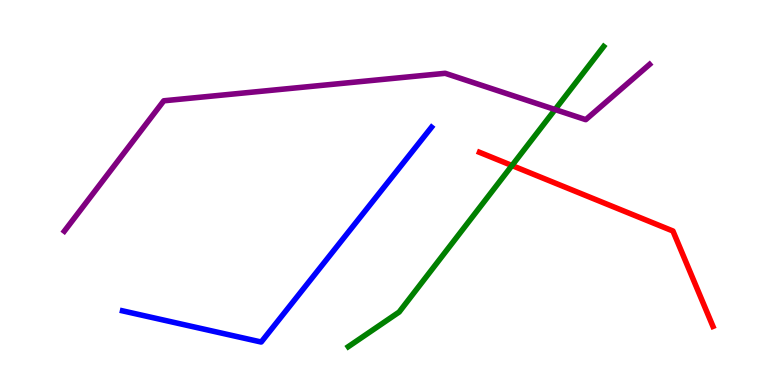[{'lines': ['blue', 'red'], 'intersections': []}, {'lines': ['green', 'red'], 'intersections': [{'x': 6.61, 'y': 5.7}]}, {'lines': ['purple', 'red'], 'intersections': []}, {'lines': ['blue', 'green'], 'intersections': []}, {'lines': ['blue', 'purple'], 'intersections': []}, {'lines': ['green', 'purple'], 'intersections': [{'x': 7.16, 'y': 7.15}]}]